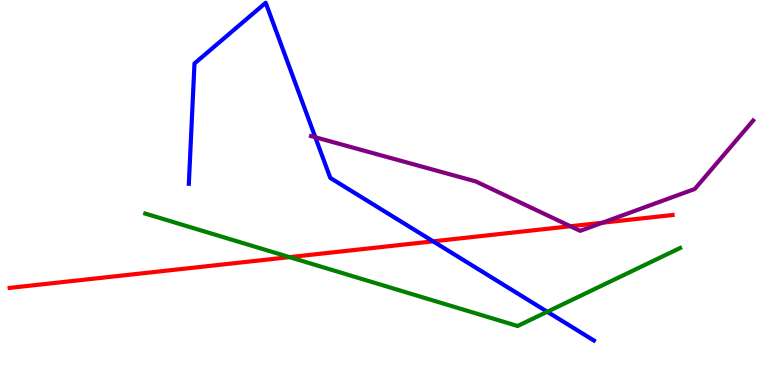[{'lines': ['blue', 'red'], 'intersections': [{'x': 5.59, 'y': 3.73}]}, {'lines': ['green', 'red'], 'intersections': [{'x': 3.74, 'y': 3.32}]}, {'lines': ['purple', 'red'], 'intersections': [{'x': 7.36, 'y': 4.12}, {'x': 7.77, 'y': 4.21}]}, {'lines': ['blue', 'green'], 'intersections': [{'x': 7.06, 'y': 1.9}]}, {'lines': ['blue', 'purple'], 'intersections': [{'x': 4.07, 'y': 6.43}]}, {'lines': ['green', 'purple'], 'intersections': []}]